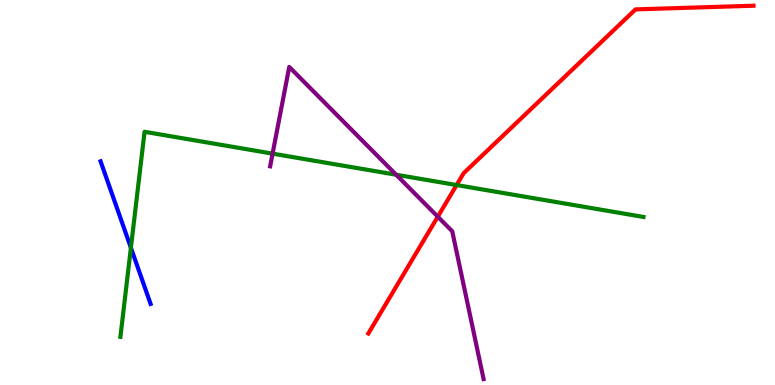[{'lines': ['blue', 'red'], 'intersections': []}, {'lines': ['green', 'red'], 'intersections': [{'x': 5.89, 'y': 5.19}]}, {'lines': ['purple', 'red'], 'intersections': [{'x': 5.65, 'y': 4.37}]}, {'lines': ['blue', 'green'], 'intersections': [{'x': 1.69, 'y': 3.56}]}, {'lines': ['blue', 'purple'], 'intersections': []}, {'lines': ['green', 'purple'], 'intersections': [{'x': 3.52, 'y': 6.01}, {'x': 5.11, 'y': 5.46}]}]